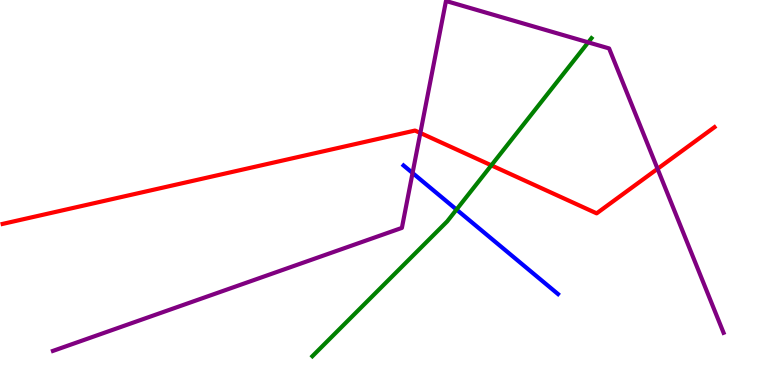[{'lines': ['blue', 'red'], 'intersections': []}, {'lines': ['green', 'red'], 'intersections': [{'x': 6.34, 'y': 5.71}]}, {'lines': ['purple', 'red'], 'intersections': [{'x': 5.42, 'y': 6.55}, {'x': 8.48, 'y': 5.62}]}, {'lines': ['blue', 'green'], 'intersections': [{'x': 5.89, 'y': 4.56}]}, {'lines': ['blue', 'purple'], 'intersections': [{'x': 5.32, 'y': 5.51}]}, {'lines': ['green', 'purple'], 'intersections': [{'x': 7.59, 'y': 8.9}]}]